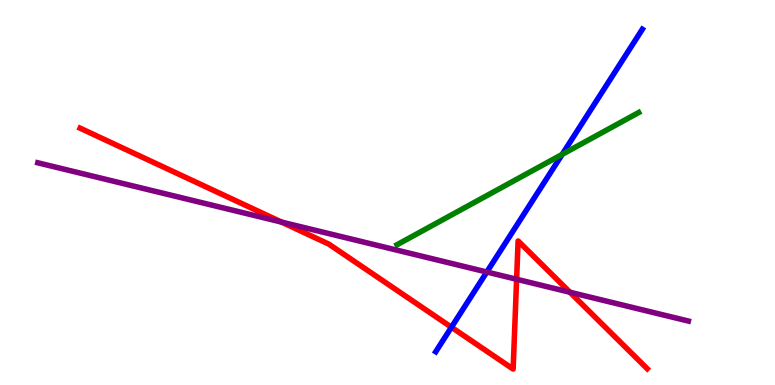[{'lines': ['blue', 'red'], 'intersections': [{'x': 5.83, 'y': 1.5}]}, {'lines': ['green', 'red'], 'intersections': []}, {'lines': ['purple', 'red'], 'intersections': [{'x': 3.63, 'y': 4.23}, {'x': 6.67, 'y': 2.75}, {'x': 7.35, 'y': 2.41}]}, {'lines': ['blue', 'green'], 'intersections': [{'x': 7.25, 'y': 5.99}]}, {'lines': ['blue', 'purple'], 'intersections': [{'x': 6.28, 'y': 2.93}]}, {'lines': ['green', 'purple'], 'intersections': []}]